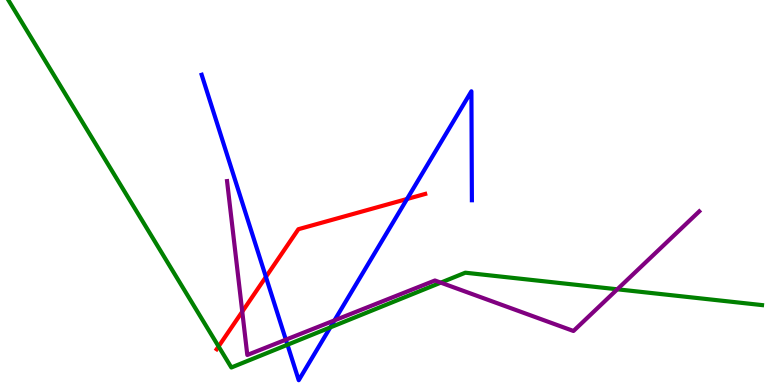[{'lines': ['blue', 'red'], 'intersections': [{'x': 3.43, 'y': 2.81}, {'x': 5.25, 'y': 4.83}]}, {'lines': ['green', 'red'], 'intersections': [{'x': 2.82, 'y': 1.0}]}, {'lines': ['purple', 'red'], 'intersections': [{'x': 3.13, 'y': 1.91}]}, {'lines': ['blue', 'green'], 'intersections': [{'x': 3.71, 'y': 1.05}, {'x': 4.26, 'y': 1.5}]}, {'lines': ['blue', 'purple'], 'intersections': [{'x': 3.69, 'y': 1.18}, {'x': 4.32, 'y': 1.68}]}, {'lines': ['green', 'purple'], 'intersections': [{'x': 5.69, 'y': 2.66}, {'x': 7.97, 'y': 2.49}]}]